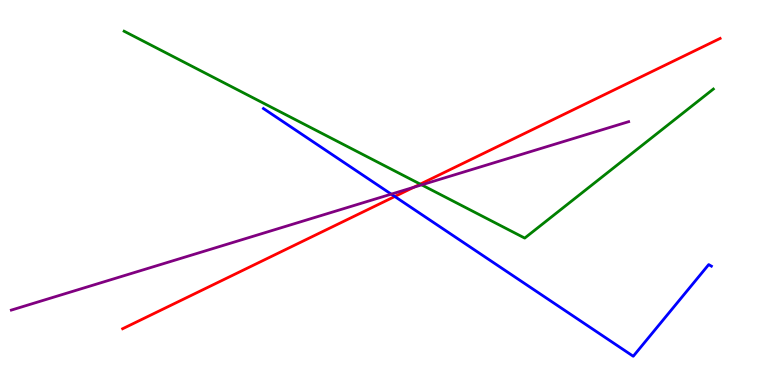[{'lines': ['blue', 'red'], 'intersections': [{'x': 5.09, 'y': 4.9}]}, {'lines': ['green', 'red'], 'intersections': [{'x': 5.42, 'y': 5.22}]}, {'lines': ['purple', 'red'], 'intersections': [{'x': 5.34, 'y': 5.14}]}, {'lines': ['blue', 'green'], 'intersections': []}, {'lines': ['blue', 'purple'], 'intersections': [{'x': 5.05, 'y': 4.96}]}, {'lines': ['green', 'purple'], 'intersections': [{'x': 5.44, 'y': 5.2}]}]